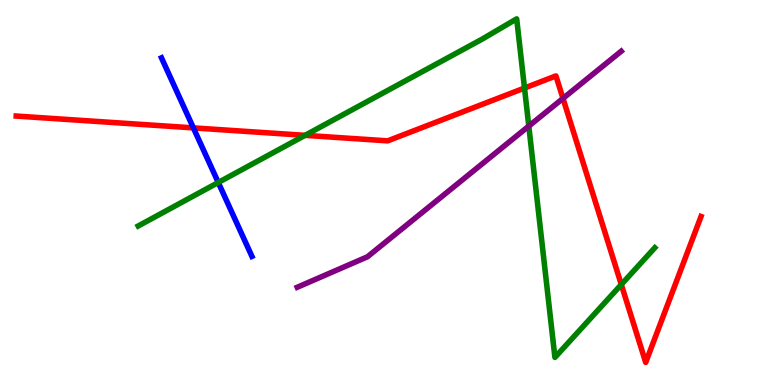[{'lines': ['blue', 'red'], 'intersections': [{'x': 2.5, 'y': 6.68}]}, {'lines': ['green', 'red'], 'intersections': [{'x': 3.94, 'y': 6.48}, {'x': 6.77, 'y': 7.71}, {'x': 8.02, 'y': 2.61}]}, {'lines': ['purple', 'red'], 'intersections': [{'x': 7.26, 'y': 7.44}]}, {'lines': ['blue', 'green'], 'intersections': [{'x': 2.82, 'y': 5.26}]}, {'lines': ['blue', 'purple'], 'intersections': []}, {'lines': ['green', 'purple'], 'intersections': [{'x': 6.82, 'y': 6.72}]}]